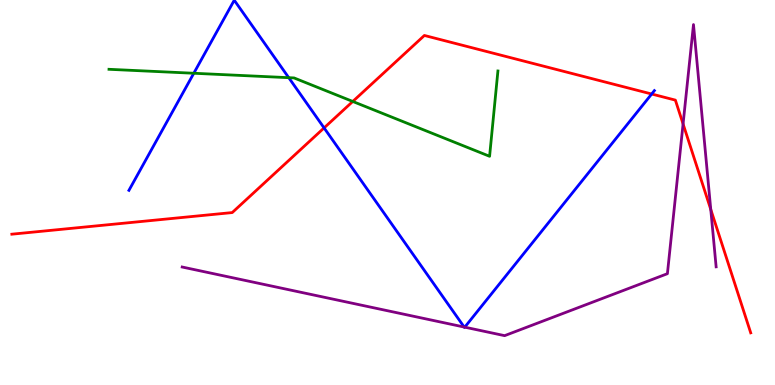[{'lines': ['blue', 'red'], 'intersections': [{'x': 4.18, 'y': 6.68}, {'x': 8.41, 'y': 7.56}]}, {'lines': ['green', 'red'], 'intersections': [{'x': 4.55, 'y': 7.36}]}, {'lines': ['purple', 'red'], 'intersections': [{'x': 8.81, 'y': 6.78}, {'x': 9.17, 'y': 4.56}]}, {'lines': ['blue', 'green'], 'intersections': [{'x': 2.5, 'y': 8.1}, {'x': 3.73, 'y': 7.98}]}, {'lines': ['blue', 'purple'], 'intersections': [{'x': 5.99, 'y': 1.51}, {'x': 6.0, 'y': 1.5}]}, {'lines': ['green', 'purple'], 'intersections': []}]